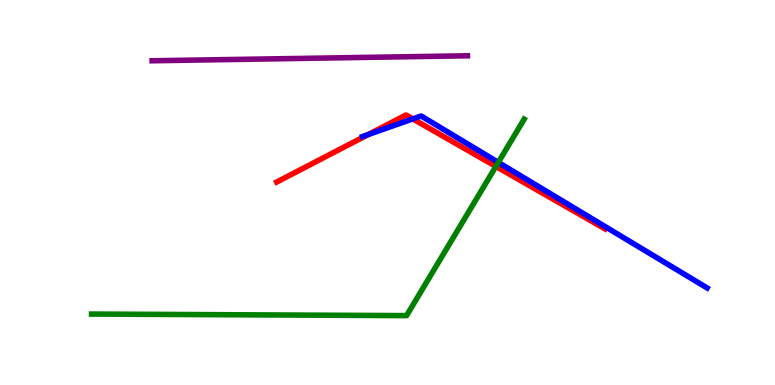[{'lines': ['blue', 'red'], 'intersections': [{'x': 4.75, 'y': 6.51}, {'x': 5.33, 'y': 6.91}]}, {'lines': ['green', 'red'], 'intersections': [{'x': 6.4, 'y': 5.68}]}, {'lines': ['purple', 'red'], 'intersections': []}, {'lines': ['blue', 'green'], 'intersections': [{'x': 6.43, 'y': 5.78}]}, {'lines': ['blue', 'purple'], 'intersections': []}, {'lines': ['green', 'purple'], 'intersections': []}]